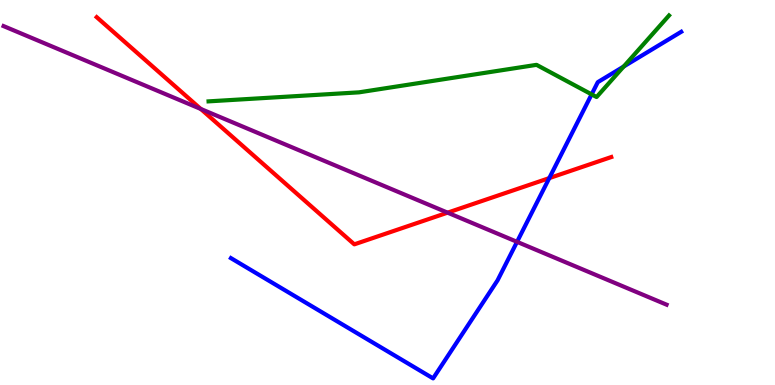[{'lines': ['blue', 'red'], 'intersections': [{'x': 7.09, 'y': 5.37}]}, {'lines': ['green', 'red'], 'intersections': []}, {'lines': ['purple', 'red'], 'intersections': [{'x': 2.59, 'y': 7.17}, {'x': 5.78, 'y': 4.48}]}, {'lines': ['blue', 'green'], 'intersections': [{'x': 7.63, 'y': 7.55}, {'x': 8.05, 'y': 8.27}]}, {'lines': ['blue', 'purple'], 'intersections': [{'x': 6.67, 'y': 3.72}]}, {'lines': ['green', 'purple'], 'intersections': []}]